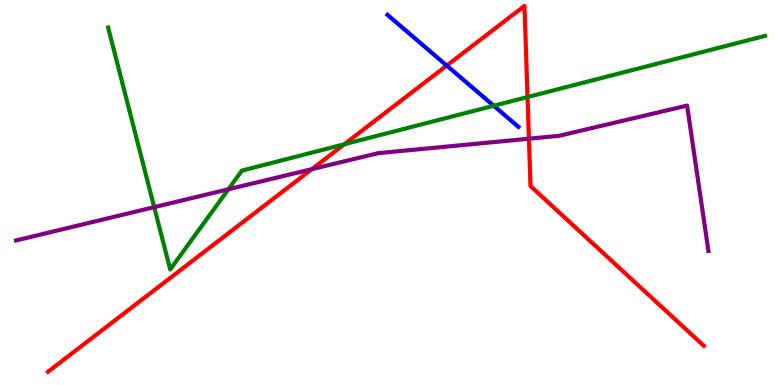[{'lines': ['blue', 'red'], 'intersections': [{'x': 5.76, 'y': 8.3}]}, {'lines': ['green', 'red'], 'intersections': [{'x': 4.44, 'y': 6.25}, {'x': 6.81, 'y': 7.48}]}, {'lines': ['purple', 'red'], 'intersections': [{'x': 4.02, 'y': 5.61}, {'x': 6.82, 'y': 6.4}]}, {'lines': ['blue', 'green'], 'intersections': [{'x': 6.37, 'y': 7.25}]}, {'lines': ['blue', 'purple'], 'intersections': []}, {'lines': ['green', 'purple'], 'intersections': [{'x': 1.99, 'y': 4.62}, {'x': 2.95, 'y': 5.08}]}]